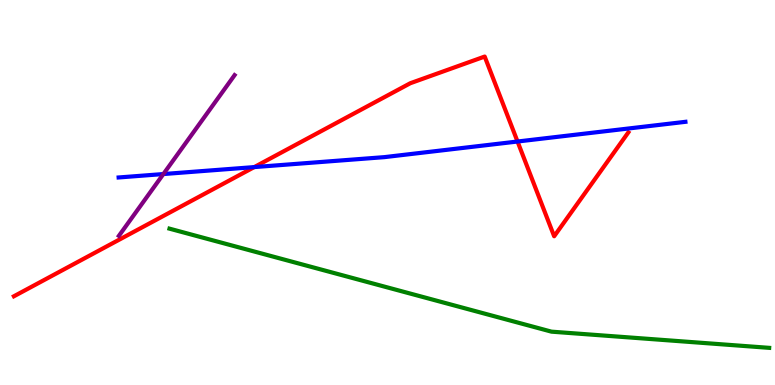[{'lines': ['blue', 'red'], 'intersections': [{'x': 3.28, 'y': 5.66}, {'x': 6.68, 'y': 6.32}]}, {'lines': ['green', 'red'], 'intersections': []}, {'lines': ['purple', 'red'], 'intersections': []}, {'lines': ['blue', 'green'], 'intersections': []}, {'lines': ['blue', 'purple'], 'intersections': [{'x': 2.11, 'y': 5.48}]}, {'lines': ['green', 'purple'], 'intersections': []}]